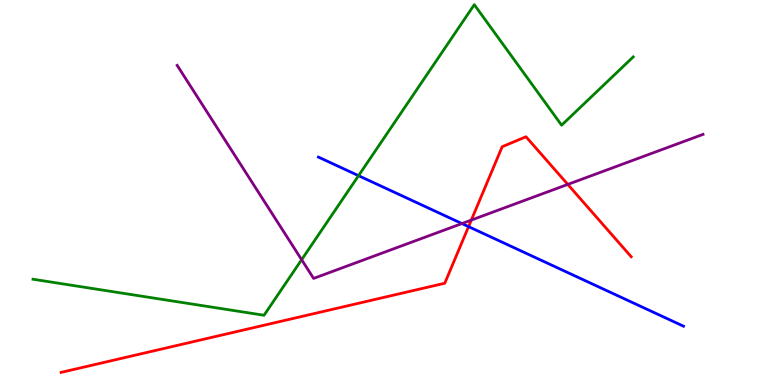[{'lines': ['blue', 'red'], 'intersections': [{'x': 6.05, 'y': 4.11}]}, {'lines': ['green', 'red'], 'intersections': []}, {'lines': ['purple', 'red'], 'intersections': [{'x': 6.08, 'y': 4.28}, {'x': 7.33, 'y': 5.21}]}, {'lines': ['blue', 'green'], 'intersections': [{'x': 4.63, 'y': 5.44}]}, {'lines': ['blue', 'purple'], 'intersections': [{'x': 5.96, 'y': 4.19}]}, {'lines': ['green', 'purple'], 'intersections': [{'x': 3.89, 'y': 3.25}]}]